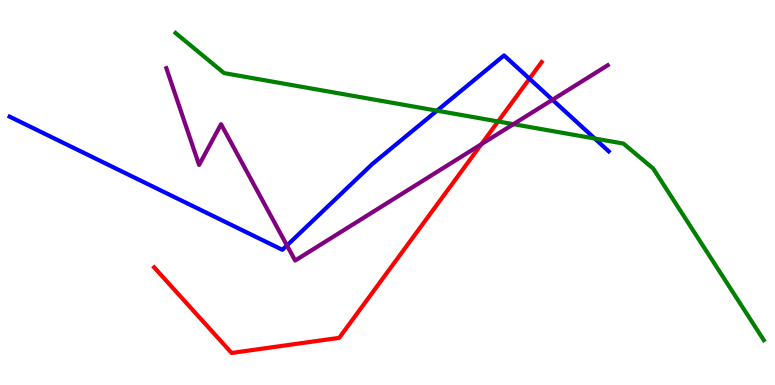[{'lines': ['blue', 'red'], 'intersections': [{'x': 6.83, 'y': 7.96}]}, {'lines': ['green', 'red'], 'intersections': [{'x': 6.43, 'y': 6.85}]}, {'lines': ['purple', 'red'], 'intersections': [{'x': 6.21, 'y': 6.26}]}, {'lines': ['blue', 'green'], 'intersections': [{'x': 5.64, 'y': 7.13}, {'x': 7.67, 'y': 6.4}]}, {'lines': ['blue', 'purple'], 'intersections': [{'x': 3.7, 'y': 3.63}, {'x': 7.13, 'y': 7.41}]}, {'lines': ['green', 'purple'], 'intersections': [{'x': 6.62, 'y': 6.77}]}]